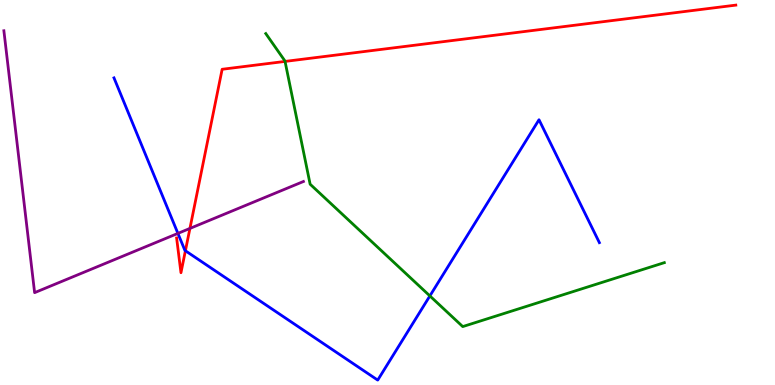[{'lines': ['blue', 'red'], 'intersections': [{'x': 2.39, 'y': 3.49}]}, {'lines': ['green', 'red'], 'intersections': [{'x': 3.68, 'y': 8.4}]}, {'lines': ['purple', 'red'], 'intersections': [{'x': 2.45, 'y': 4.07}]}, {'lines': ['blue', 'green'], 'intersections': [{'x': 5.55, 'y': 2.31}]}, {'lines': ['blue', 'purple'], 'intersections': [{'x': 2.3, 'y': 3.94}]}, {'lines': ['green', 'purple'], 'intersections': []}]